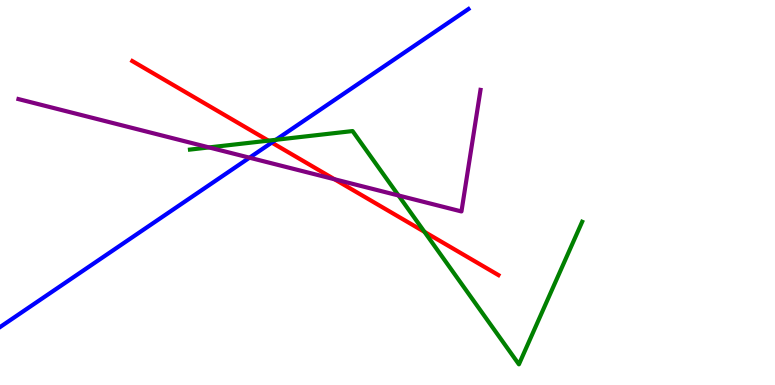[{'lines': ['blue', 'red'], 'intersections': [{'x': 3.51, 'y': 6.3}]}, {'lines': ['green', 'red'], 'intersections': [{'x': 3.46, 'y': 6.35}, {'x': 5.48, 'y': 3.98}]}, {'lines': ['purple', 'red'], 'intersections': [{'x': 4.32, 'y': 5.34}]}, {'lines': ['blue', 'green'], 'intersections': [{'x': 3.56, 'y': 6.37}]}, {'lines': ['blue', 'purple'], 'intersections': [{'x': 3.22, 'y': 5.9}]}, {'lines': ['green', 'purple'], 'intersections': [{'x': 2.7, 'y': 6.17}, {'x': 5.14, 'y': 4.92}]}]